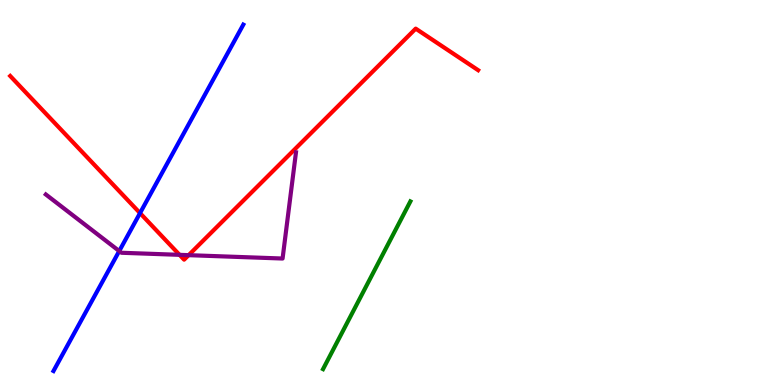[{'lines': ['blue', 'red'], 'intersections': [{'x': 1.81, 'y': 4.46}]}, {'lines': ['green', 'red'], 'intersections': []}, {'lines': ['purple', 'red'], 'intersections': [{'x': 2.32, 'y': 3.38}, {'x': 2.43, 'y': 3.37}]}, {'lines': ['blue', 'green'], 'intersections': []}, {'lines': ['blue', 'purple'], 'intersections': [{'x': 1.54, 'y': 3.48}]}, {'lines': ['green', 'purple'], 'intersections': []}]